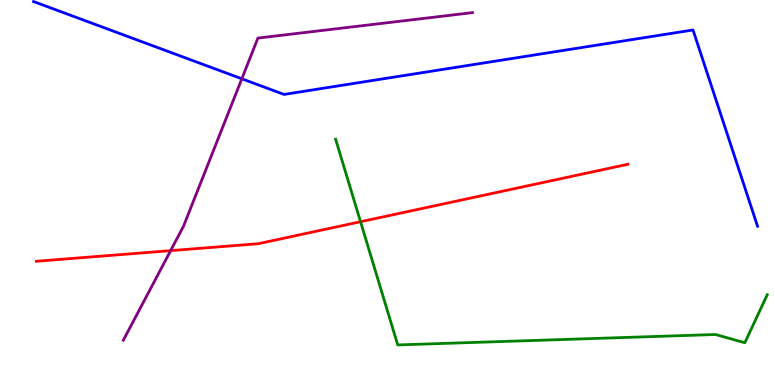[{'lines': ['blue', 'red'], 'intersections': []}, {'lines': ['green', 'red'], 'intersections': [{'x': 4.65, 'y': 4.24}]}, {'lines': ['purple', 'red'], 'intersections': [{'x': 2.2, 'y': 3.49}]}, {'lines': ['blue', 'green'], 'intersections': []}, {'lines': ['blue', 'purple'], 'intersections': [{'x': 3.12, 'y': 7.95}]}, {'lines': ['green', 'purple'], 'intersections': []}]